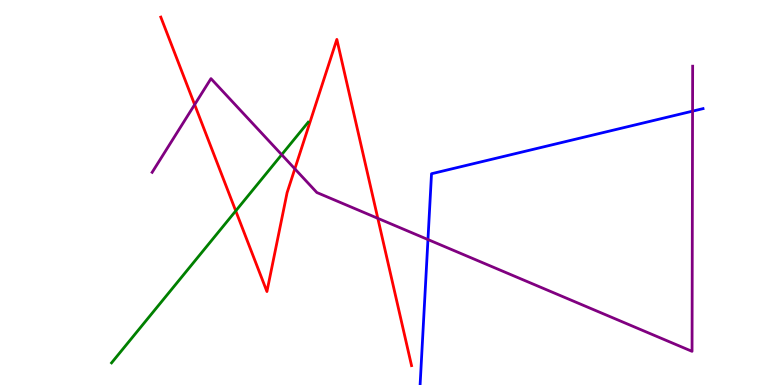[{'lines': ['blue', 'red'], 'intersections': []}, {'lines': ['green', 'red'], 'intersections': [{'x': 3.04, 'y': 4.52}]}, {'lines': ['purple', 'red'], 'intersections': [{'x': 2.51, 'y': 7.28}, {'x': 3.8, 'y': 5.61}, {'x': 4.88, 'y': 4.33}]}, {'lines': ['blue', 'green'], 'intersections': []}, {'lines': ['blue', 'purple'], 'intersections': [{'x': 5.52, 'y': 3.78}, {'x': 8.94, 'y': 7.11}]}, {'lines': ['green', 'purple'], 'intersections': [{'x': 3.63, 'y': 5.98}]}]